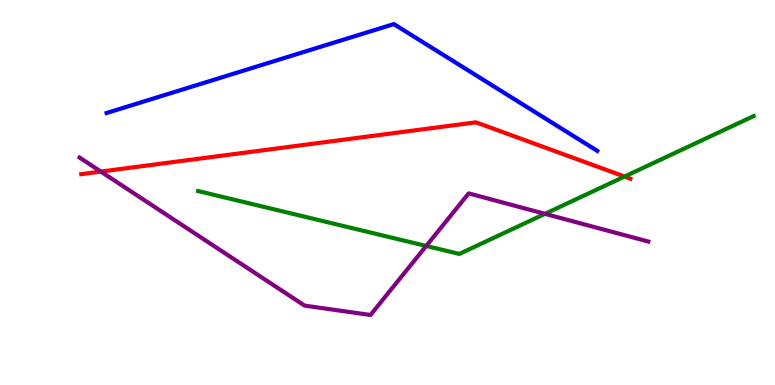[{'lines': ['blue', 'red'], 'intersections': []}, {'lines': ['green', 'red'], 'intersections': [{'x': 8.06, 'y': 5.41}]}, {'lines': ['purple', 'red'], 'intersections': [{'x': 1.3, 'y': 5.54}]}, {'lines': ['blue', 'green'], 'intersections': []}, {'lines': ['blue', 'purple'], 'intersections': []}, {'lines': ['green', 'purple'], 'intersections': [{'x': 5.5, 'y': 3.61}, {'x': 7.03, 'y': 4.45}]}]